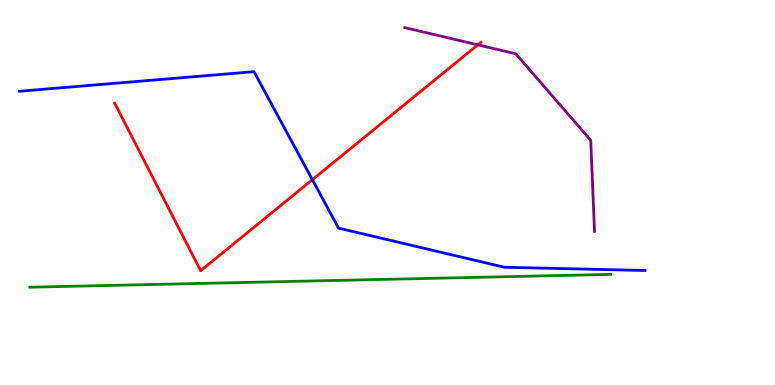[{'lines': ['blue', 'red'], 'intersections': [{'x': 4.03, 'y': 5.33}]}, {'lines': ['green', 'red'], 'intersections': []}, {'lines': ['purple', 'red'], 'intersections': [{'x': 6.17, 'y': 8.84}]}, {'lines': ['blue', 'green'], 'intersections': []}, {'lines': ['blue', 'purple'], 'intersections': []}, {'lines': ['green', 'purple'], 'intersections': []}]